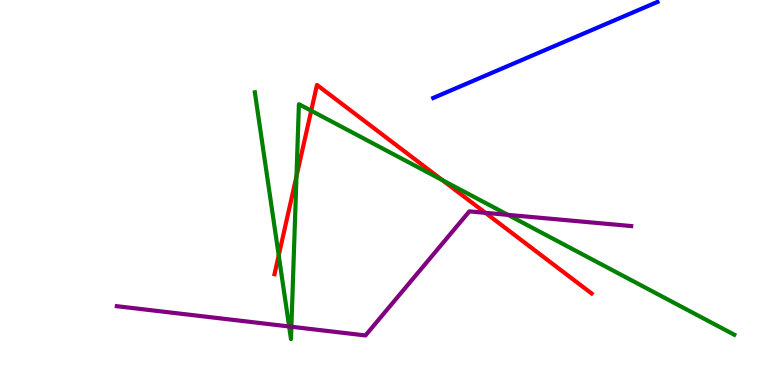[{'lines': ['blue', 'red'], 'intersections': []}, {'lines': ['green', 'red'], 'intersections': [{'x': 3.6, 'y': 3.37}, {'x': 3.83, 'y': 5.42}, {'x': 4.02, 'y': 7.12}, {'x': 5.71, 'y': 5.32}]}, {'lines': ['purple', 'red'], 'intersections': [{'x': 6.26, 'y': 4.47}]}, {'lines': ['blue', 'green'], 'intersections': []}, {'lines': ['blue', 'purple'], 'intersections': []}, {'lines': ['green', 'purple'], 'intersections': [{'x': 3.73, 'y': 1.52}, {'x': 3.76, 'y': 1.51}, {'x': 6.55, 'y': 4.42}]}]